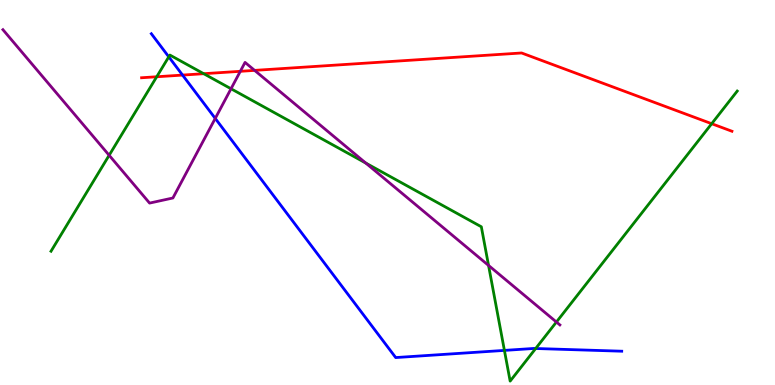[{'lines': ['blue', 'red'], 'intersections': [{'x': 2.36, 'y': 8.05}]}, {'lines': ['green', 'red'], 'intersections': [{'x': 2.02, 'y': 8.01}, {'x': 2.63, 'y': 8.09}, {'x': 9.18, 'y': 6.79}]}, {'lines': ['purple', 'red'], 'intersections': [{'x': 3.1, 'y': 8.15}, {'x': 3.29, 'y': 8.17}]}, {'lines': ['blue', 'green'], 'intersections': [{'x': 2.18, 'y': 8.52}, {'x': 6.51, 'y': 0.899}, {'x': 6.91, 'y': 0.948}]}, {'lines': ['blue', 'purple'], 'intersections': [{'x': 2.78, 'y': 6.92}]}, {'lines': ['green', 'purple'], 'intersections': [{'x': 1.41, 'y': 5.97}, {'x': 2.98, 'y': 7.69}, {'x': 4.72, 'y': 5.77}, {'x': 6.3, 'y': 3.11}, {'x': 7.18, 'y': 1.64}]}]